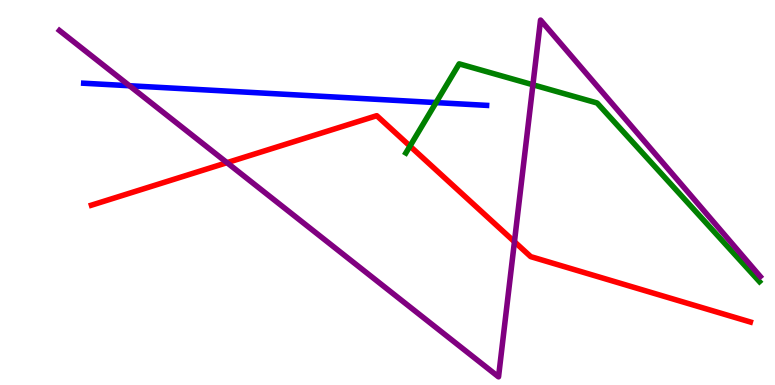[{'lines': ['blue', 'red'], 'intersections': []}, {'lines': ['green', 'red'], 'intersections': [{'x': 5.29, 'y': 6.21}]}, {'lines': ['purple', 'red'], 'intersections': [{'x': 2.93, 'y': 5.77}, {'x': 6.64, 'y': 3.72}]}, {'lines': ['blue', 'green'], 'intersections': [{'x': 5.63, 'y': 7.34}]}, {'lines': ['blue', 'purple'], 'intersections': [{'x': 1.67, 'y': 7.77}]}, {'lines': ['green', 'purple'], 'intersections': [{'x': 6.88, 'y': 7.8}]}]